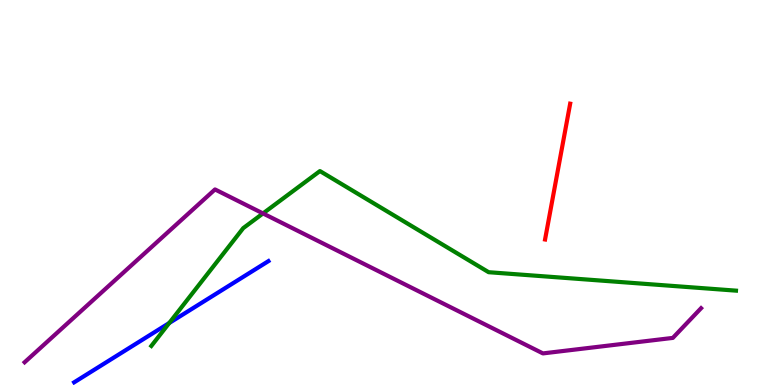[{'lines': ['blue', 'red'], 'intersections': []}, {'lines': ['green', 'red'], 'intersections': []}, {'lines': ['purple', 'red'], 'intersections': []}, {'lines': ['blue', 'green'], 'intersections': [{'x': 2.18, 'y': 1.61}]}, {'lines': ['blue', 'purple'], 'intersections': []}, {'lines': ['green', 'purple'], 'intersections': [{'x': 3.39, 'y': 4.46}]}]